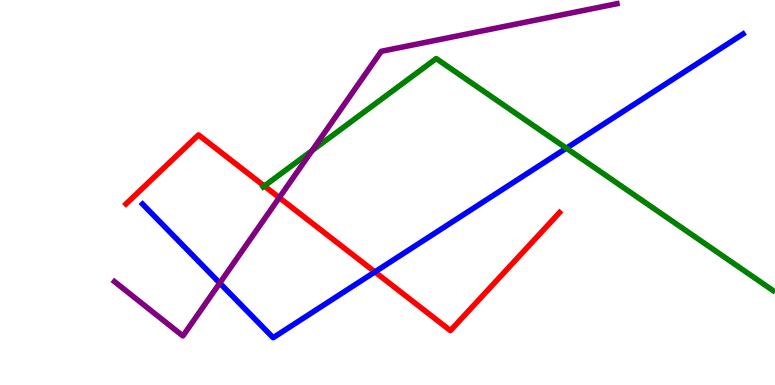[{'lines': ['blue', 'red'], 'intersections': [{'x': 4.84, 'y': 2.94}]}, {'lines': ['green', 'red'], 'intersections': [{'x': 3.41, 'y': 5.17}]}, {'lines': ['purple', 'red'], 'intersections': [{'x': 3.6, 'y': 4.87}]}, {'lines': ['blue', 'green'], 'intersections': [{'x': 7.31, 'y': 6.15}]}, {'lines': ['blue', 'purple'], 'intersections': [{'x': 2.84, 'y': 2.65}]}, {'lines': ['green', 'purple'], 'intersections': [{'x': 4.03, 'y': 6.09}]}]